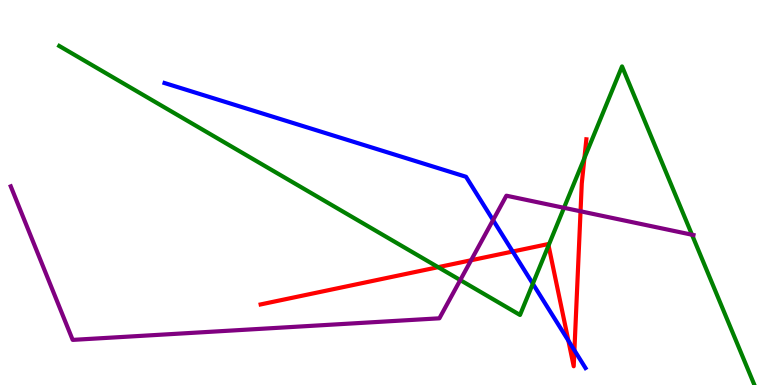[{'lines': ['blue', 'red'], 'intersections': [{'x': 6.62, 'y': 3.47}, {'x': 7.33, 'y': 1.15}, {'x': 7.41, 'y': 0.901}]}, {'lines': ['green', 'red'], 'intersections': [{'x': 5.65, 'y': 3.06}, {'x': 7.08, 'y': 3.62}, {'x': 7.54, 'y': 5.89}]}, {'lines': ['purple', 'red'], 'intersections': [{'x': 6.08, 'y': 3.24}, {'x': 7.49, 'y': 4.51}]}, {'lines': ['blue', 'green'], 'intersections': [{'x': 6.88, 'y': 2.63}]}, {'lines': ['blue', 'purple'], 'intersections': [{'x': 6.36, 'y': 4.28}]}, {'lines': ['green', 'purple'], 'intersections': [{'x': 5.94, 'y': 2.73}, {'x': 7.28, 'y': 4.6}, {'x': 8.93, 'y': 3.9}]}]